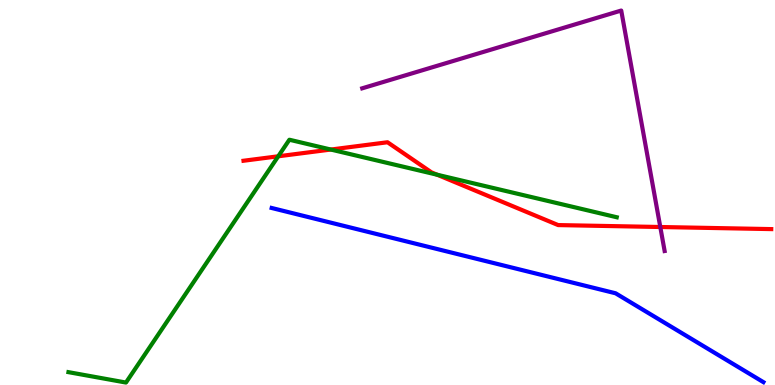[{'lines': ['blue', 'red'], 'intersections': []}, {'lines': ['green', 'red'], 'intersections': [{'x': 3.59, 'y': 5.94}, {'x': 4.27, 'y': 6.12}, {'x': 5.64, 'y': 5.46}]}, {'lines': ['purple', 'red'], 'intersections': [{'x': 8.52, 'y': 4.1}]}, {'lines': ['blue', 'green'], 'intersections': []}, {'lines': ['blue', 'purple'], 'intersections': []}, {'lines': ['green', 'purple'], 'intersections': []}]